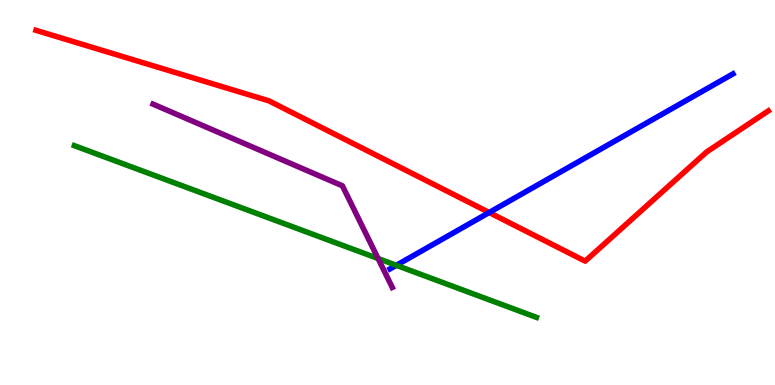[{'lines': ['blue', 'red'], 'intersections': [{'x': 6.31, 'y': 4.48}]}, {'lines': ['green', 'red'], 'intersections': []}, {'lines': ['purple', 'red'], 'intersections': []}, {'lines': ['blue', 'green'], 'intersections': [{'x': 5.11, 'y': 3.11}]}, {'lines': ['blue', 'purple'], 'intersections': []}, {'lines': ['green', 'purple'], 'intersections': [{'x': 4.88, 'y': 3.28}]}]